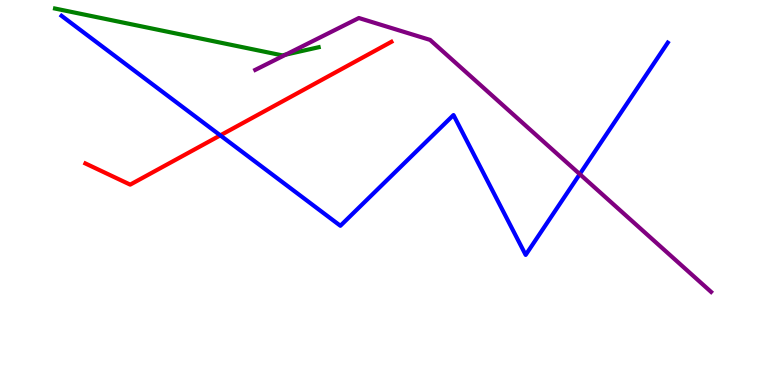[{'lines': ['blue', 'red'], 'intersections': [{'x': 2.84, 'y': 6.48}]}, {'lines': ['green', 'red'], 'intersections': []}, {'lines': ['purple', 'red'], 'intersections': []}, {'lines': ['blue', 'green'], 'intersections': []}, {'lines': ['blue', 'purple'], 'intersections': [{'x': 7.48, 'y': 5.48}]}, {'lines': ['green', 'purple'], 'intersections': [{'x': 3.69, 'y': 8.58}]}]